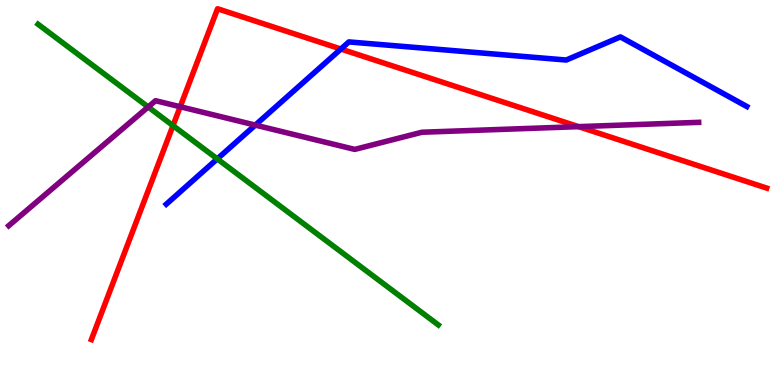[{'lines': ['blue', 'red'], 'intersections': [{'x': 4.4, 'y': 8.73}]}, {'lines': ['green', 'red'], 'intersections': [{'x': 2.23, 'y': 6.74}]}, {'lines': ['purple', 'red'], 'intersections': [{'x': 2.33, 'y': 7.23}, {'x': 7.47, 'y': 6.71}]}, {'lines': ['blue', 'green'], 'intersections': [{'x': 2.8, 'y': 5.87}]}, {'lines': ['blue', 'purple'], 'intersections': [{'x': 3.29, 'y': 6.75}]}, {'lines': ['green', 'purple'], 'intersections': [{'x': 1.91, 'y': 7.22}]}]